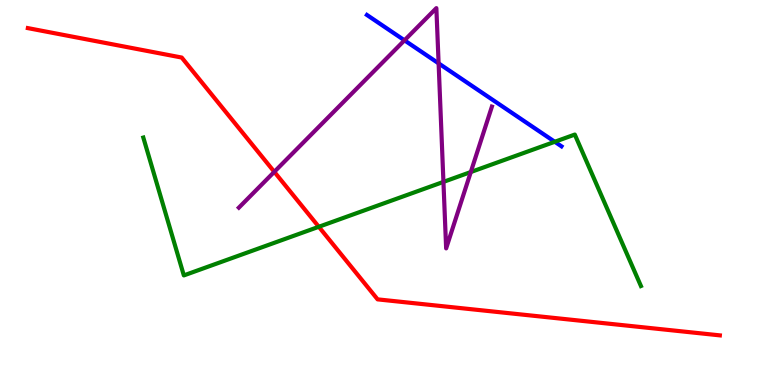[{'lines': ['blue', 'red'], 'intersections': []}, {'lines': ['green', 'red'], 'intersections': [{'x': 4.11, 'y': 4.11}]}, {'lines': ['purple', 'red'], 'intersections': [{'x': 3.54, 'y': 5.54}]}, {'lines': ['blue', 'green'], 'intersections': [{'x': 7.16, 'y': 6.32}]}, {'lines': ['blue', 'purple'], 'intersections': [{'x': 5.22, 'y': 8.95}, {'x': 5.66, 'y': 8.35}]}, {'lines': ['green', 'purple'], 'intersections': [{'x': 5.72, 'y': 5.28}, {'x': 6.07, 'y': 5.53}]}]